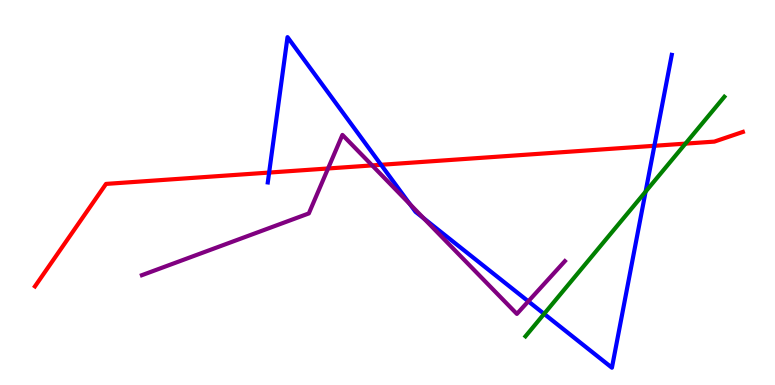[{'lines': ['blue', 'red'], 'intersections': [{'x': 3.47, 'y': 5.52}, {'x': 4.92, 'y': 5.72}, {'x': 8.44, 'y': 6.21}]}, {'lines': ['green', 'red'], 'intersections': [{'x': 8.84, 'y': 6.27}]}, {'lines': ['purple', 'red'], 'intersections': [{'x': 4.23, 'y': 5.62}, {'x': 4.8, 'y': 5.7}]}, {'lines': ['blue', 'green'], 'intersections': [{'x': 7.02, 'y': 1.85}, {'x': 8.33, 'y': 5.02}]}, {'lines': ['blue', 'purple'], 'intersections': [{'x': 5.29, 'y': 4.7}, {'x': 5.47, 'y': 4.33}, {'x': 6.82, 'y': 2.17}]}, {'lines': ['green', 'purple'], 'intersections': []}]